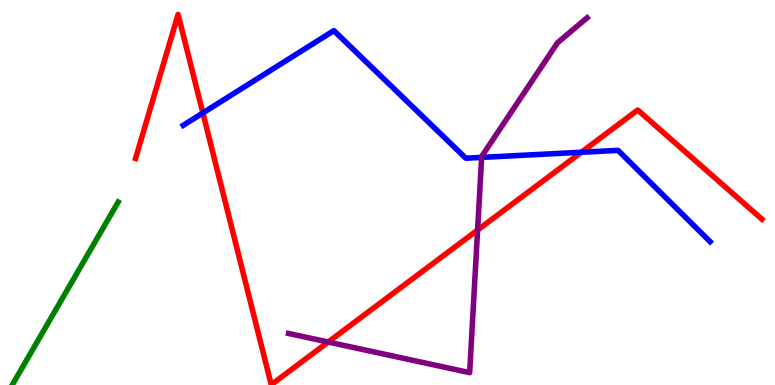[{'lines': ['blue', 'red'], 'intersections': [{'x': 2.62, 'y': 7.07}, {'x': 7.5, 'y': 6.05}]}, {'lines': ['green', 'red'], 'intersections': []}, {'lines': ['purple', 'red'], 'intersections': [{'x': 4.23, 'y': 1.12}, {'x': 6.16, 'y': 4.03}]}, {'lines': ['blue', 'green'], 'intersections': []}, {'lines': ['blue', 'purple'], 'intersections': [{'x': 6.21, 'y': 5.91}]}, {'lines': ['green', 'purple'], 'intersections': []}]